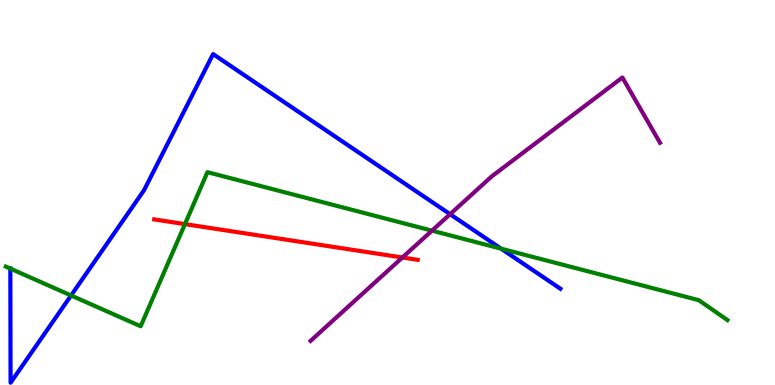[{'lines': ['blue', 'red'], 'intersections': []}, {'lines': ['green', 'red'], 'intersections': [{'x': 2.39, 'y': 4.18}]}, {'lines': ['purple', 'red'], 'intersections': [{'x': 5.19, 'y': 3.31}]}, {'lines': ['blue', 'green'], 'intersections': [{'x': 0.133, 'y': 3.02}, {'x': 0.917, 'y': 2.33}, {'x': 6.47, 'y': 3.54}]}, {'lines': ['blue', 'purple'], 'intersections': [{'x': 5.81, 'y': 4.44}]}, {'lines': ['green', 'purple'], 'intersections': [{'x': 5.57, 'y': 4.01}]}]